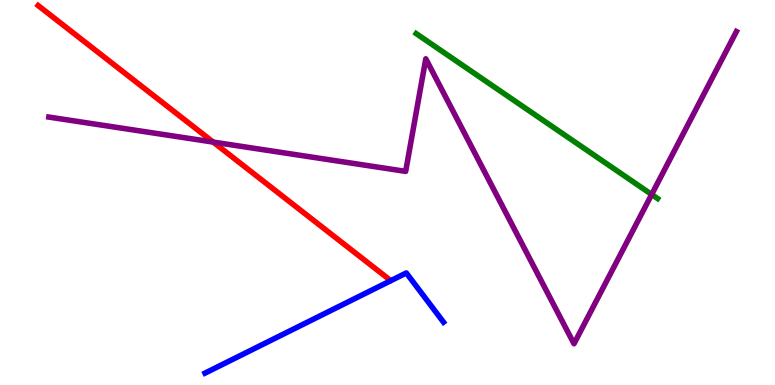[{'lines': ['blue', 'red'], 'intersections': []}, {'lines': ['green', 'red'], 'intersections': []}, {'lines': ['purple', 'red'], 'intersections': [{'x': 2.75, 'y': 6.31}]}, {'lines': ['blue', 'green'], 'intersections': []}, {'lines': ['blue', 'purple'], 'intersections': []}, {'lines': ['green', 'purple'], 'intersections': [{'x': 8.41, 'y': 4.95}]}]